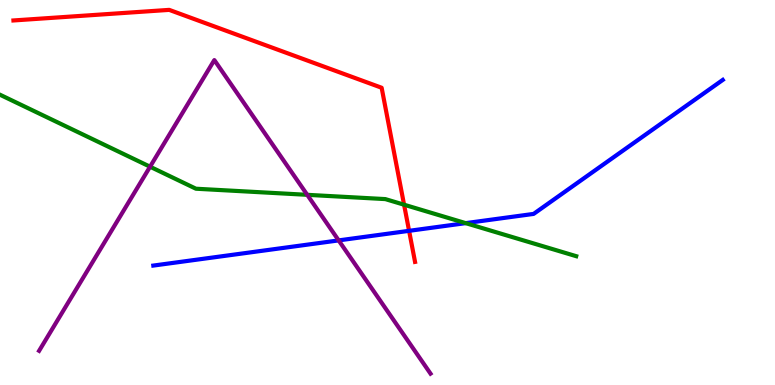[{'lines': ['blue', 'red'], 'intersections': [{'x': 5.28, 'y': 4.0}]}, {'lines': ['green', 'red'], 'intersections': [{'x': 5.21, 'y': 4.68}]}, {'lines': ['purple', 'red'], 'intersections': []}, {'lines': ['blue', 'green'], 'intersections': [{'x': 6.01, 'y': 4.2}]}, {'lines': ['blue', 'purple'], 'intersections': [{'x': 4.37, 'y': 3.76}]}, {'lines': ['green', 'purple'], 'intersections': [{'x': 1.94, 'y': 5.67}, {'x': 3.96, 'y': 4.94}]}]